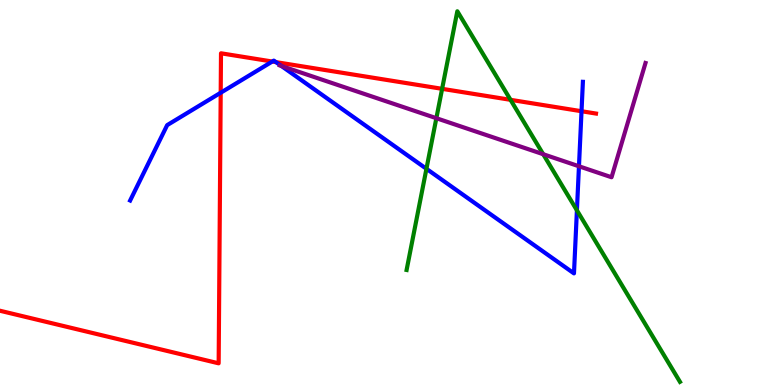[{'lines': ['blue', 'red'], 'intersections': [{'x': 2.85, 'y': 7.59}, {'x': 3.51, 'y': 8.4}, {'x': 3.56, 'y': 8.39}, {'x': 7.5, 'y': 7.11}]}, {'lines': ['green', 'red'], 'intersections': [{'x': 5.7, 'y': 7.69}, {'x': 6.59, 'y': 7.41}]}, {'lines': ['purple', 'red'], 'intersections': []}, {'lines': ['blue', 'green'], 'intersections': [{'x': 5.5, 'y': 5.62}, {'x': 7.44, 'y': 4.54}]}, {'lines': ['blue', 'purple'], 'intersections': [{'x': 3.63, 'y': 8.29}, {'x': 7.47, 'y': 5.68}]}, {'lines': ['green', 'purple'], 'intersections': [{'x': 5.63, 'y': 6.93}, {'x': 7.01, 'y': 5.99}]}]